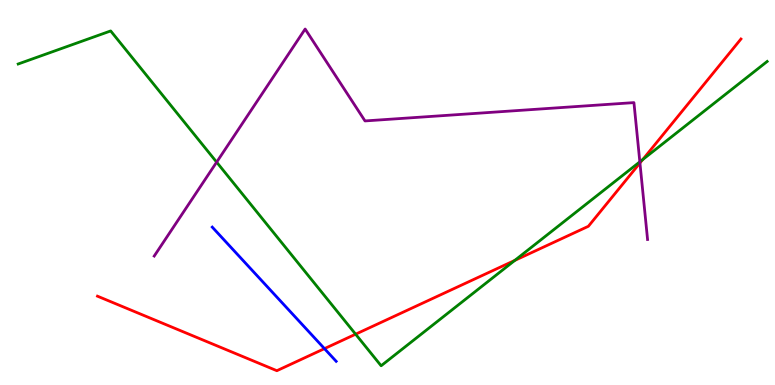[{'lines': ['blue', 'red'], 'intersections': [{'x': 4.19, 'y': 0.945}]}, {'lines': ['green', 'red'], 'intersections': [{'x': 4.59, 'y': 1.32}, {'x': 6.64, 'y': 3.24}, {'x': 8.29, 'y': 5.86}]}, {'lines': ['purple', 'red'], 'intersections': [{'x': 8.26, 'y': 5.77}]}, {'lines': ['blue', 'green'], 'intersections': []}, {'lines': ['blue', 'purple'], 'intersections': []}, {'lines': ['green', 'purple'], 'intersections': [{'x': 2.8, 'y': 5.79}, {'x': 8.26, 'y': 5.8}]}]